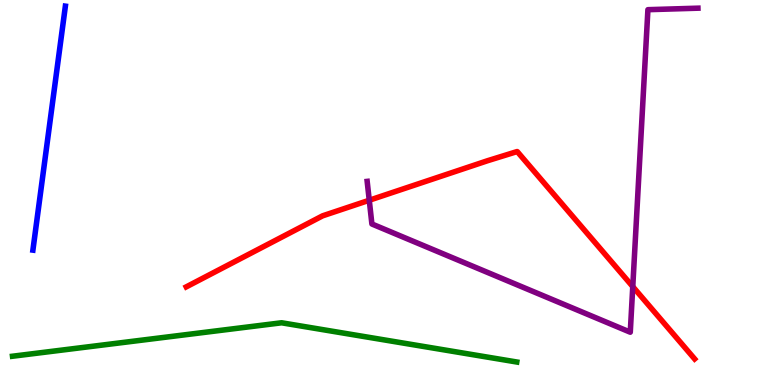[{'lines': ['blue', 'red'], 'intersections': []}, {'lines': ['green', 'red'], 'intersections': []}, {'lines': ['purple', 'red'], 'intersections': [{'x': 4.76, 'y': 4.8}, {'x': 8.16, 'y': 2.56}]}, {'lines': ['blue', 'green'], 'intersections': []}, {'lines': ['blue', 'purple'], 'intersections': []}, {'lines': ['green', 'purple'], 'intersections': []}]